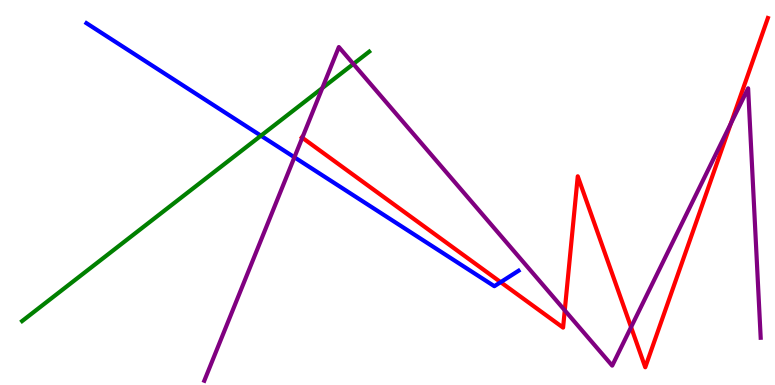[{'lines': ['blue', 'red'], 'intersections': [{'x': 6.46, 'y': 2.67}]}, {'lines': ['green', 'red'], 'intersections': []}, {'lines': ['purple', 'red'], 'intersections': [{'x': 3.9, 'y': 6.42}, {'x': 7.29, 'y': 1.94}, {'x': 8.14, 'y': 1.5}, {'x': 9.43, 'y': 6.79}]}, {'lines': ['blue', 'green'], 'intersections': [{'x': 3.37, 'y': 6.48}]}, {'lines': ['blue', 'purple'], 'intersections': [{'x': 3.8, 'y': 5.91}]}, {'lines': ['green', 'purple'], 'intersections': [{'x': 4.16, 'y': 7.71}, {'x': 4.56, 'y': 8.34}]}]